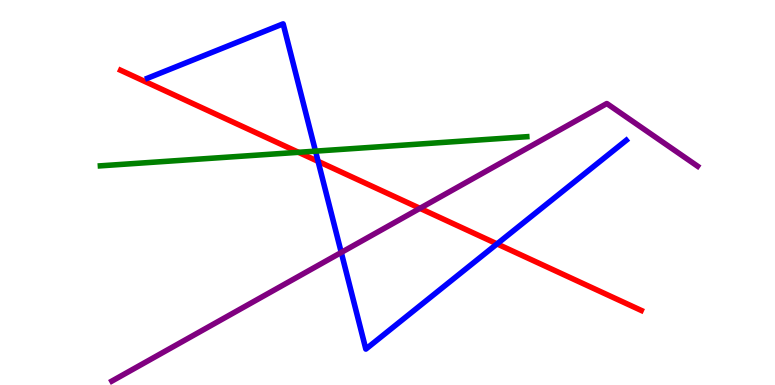[{'lines': ['blue', 'red'], 'intersections': [{'x': 4.1, 'y': 5.81}, {'x': 6.41, 'y': 3.66}]}, {'lines': ['green', 'red'], 'intersections': [{'x': 3.85, 'y': 6.04}]}, {'lines': ['purple', 'red'], 'intersections': [{'x': 5.42, 'y': 4.59}]}, {'lines': ['blue', 'green'], 'intersections': [{'x': 4.07, 'y': 6.07}]}, {'lines': ['blue', 'purple'], 'intersections': [{'x': 4.4, 'y': 3.44}]}, {'lines': ['green', 'purple'], 'intersections': []}]